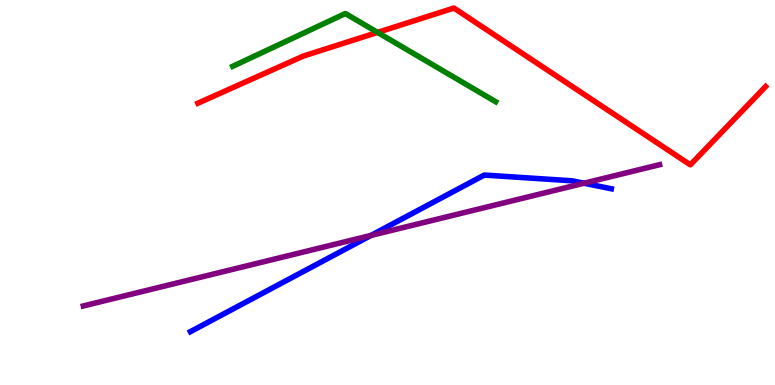[{'lines': ['blue', 'red'], 'intersections': []}, {'lines': ['green', 'red'], 'intersections': [{'x': 4.87, 'y': 9.16}]}, {'lines': ['purple', 'red'], 'intersections': []}, {'lines': ['blue', 'green'], 'intersections': []}, {'lines': ['blue', 'purple'], 'intersections': [{'x': 4.79, 'y': 3.88}, {'x': 7.54, 'y': 5.24}]}, {'lines': ['green', 'purple'], 'intersections': []}]